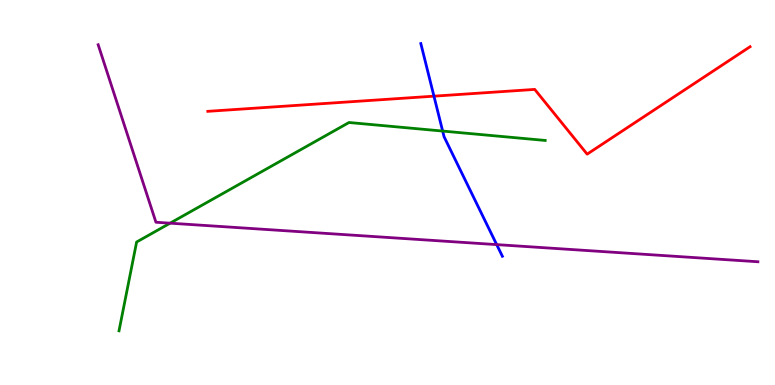[{'lines': ['blue', 'red'], 'intersections': [{'x': 5.6, 'y': 7.5}]}, {'lines': ['green', 'red'], 'intersections': []}, {'lines': ['purple', 'red'], 'intersections': []}, {'lines': ['blue', 'green'], 'intersections': [{'x': 5.71, 'y': 6.6}]}, {'lines': ['blue', 'purple'], 'intersections': [{'x': 6.41, 'y': 3.65}]}, {'lines': ['green', 'purple'], 'intersections': [{'x': 2.19, 'y': 4.2}]}]